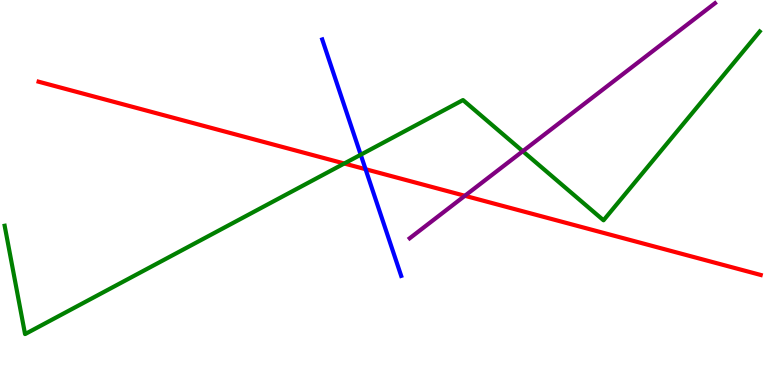[{'lines': ['blue', 'red'], 'intersections': [{'x': 4.72, 'y': 5.61}]}, {'lines': ['green', 'red'], 'intersections': [{'x': 4.44, 'y': 5.75}]}, {'lines': ['purple', 'red'], 'intersections': [{'x': 6.0, 'y': 4.91}]}, {'lines': ['blue', 'green'], 'intersections': [{'x': 4.65, 'y': 5.98}]}, {'lines': ['blue', 'purple'], 'intersections': []}, {'lines': ['green', 'purple'], 'intersections': [{'x': 6.75, 'y': 6.07}]}]